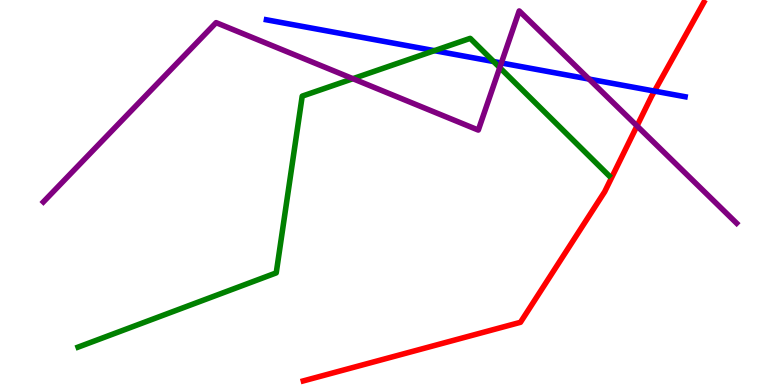[{'lines': ['blue', 'red'], 'intersections': [{'x': 8.44, 'y': 7.63}]}, {'lines': ['green', 'red'], 'intersections': []}, {'lines': ['purple', 'red'], 'intersections': [{'x': 8.22, 'y': 6.73}]}, {'lines': ['blue', 'green'], 'intersections': [{'x': 5.61, 'y': 8.68}, {'x': 6.37, 'y': 8.4}]}, {'lines': ['blue', 'purple'], 'intersections': [{'x': 6.47, 'y': 8.36}, {'x': 7.6, 'y': 7.95}]}, {'lines': ['green', 'purple'], 'intersections': [{'x': 4.55, 'y': 7.96}, {'x': 6.45, 'y': 8.24}]}]